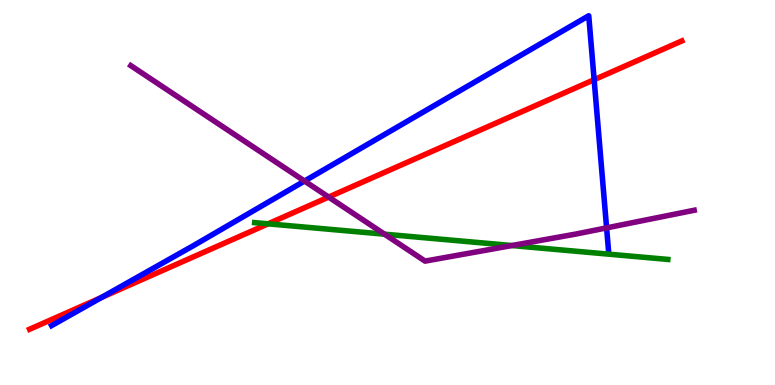[{'lines': ['blue', 'red'], 'intersections': [{'x': 1.31, 'y': 2.27}, {'x': 7.67, 'y': 7.93}]}, {'lines': ['green', 'red'], 'intersections': [{'x': 3.46, 'y': 4.19}]}, {'lines': ['purple', 'red'], 'intersections': [{'x': 4.24, 'y': 4.88}]}, {'lines': ['blue', 'green'], 'intersections': []}, {'lines': ['blue', 'purple'], 'intersections': [{'x': 3.93, 'y': 5.3}, {'x': 7.83, 'y': 4.08}]}, {'lines': ['green', 'purple'], 'intersections': [{'x': 4.96, 'y': 3.92}, {'x': 6.61, 'y': 3.62}]}]